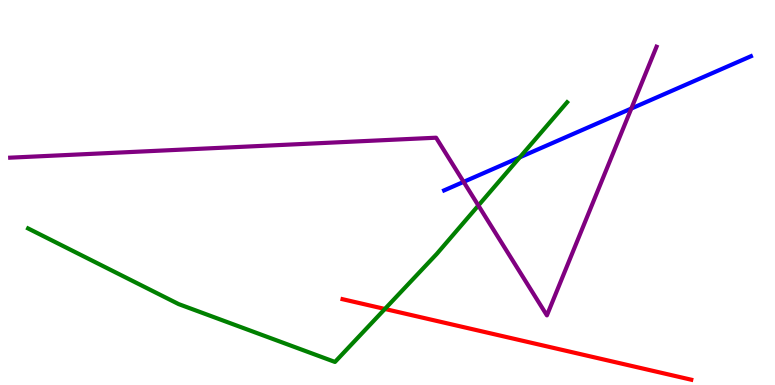[{'lines': ['blue', 'red'], 'intersections': []}, {'lines': ['green', 'red'], 'intersections': [{'x': 4.97, 'y': 1.97}]}, {'lines': ['purple', 'red'], 'intersections': []}, {'lines': ['blue', 'green'], 'intersections': [{'x': 6.71, 'y': 5.91}]}, {'lines': ['blue', 'purple'], 'intersections': [{'x': 5.98, 'y': 5.28}, {'x': 8.15, 'y': 7.18}]}, {'lines': ['green', 'purple'], 'intersections': [{'x': 6.17, 'y': 4.66}]}]